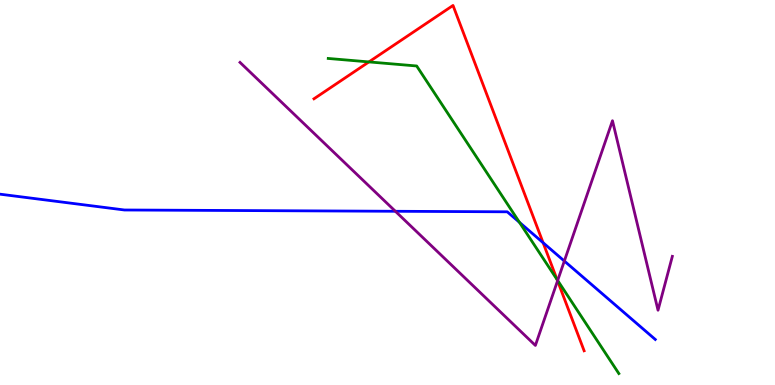[{'lines': ['blue', 'red'], 'intersections': [{'x': 7.01, 'y': 3.7}]}, {'lines': ['green', 'red'], 'intersections': [{'x': 4.76, 'y': 8.39}, {'x': 7.19, 'y': 2.74}]}, {'lines': ['purple', 'red'], 'intersections': [{'x': 7.19, 'y': 2.71}]}, {'lines': ['blue', 'green'], 'intersections': [{'x': 6.7, 'y': 4.23}]}, {'lines': ['blue', 'purple'], 'intersections': [{'x': 5.1, 'y': 4.51}, {'x': 7.28, 'y': 3.22}]}, {'lines': ['green', 'purple'], 'intersections': [{'x': 7.2, 'y': 2.71}]}]